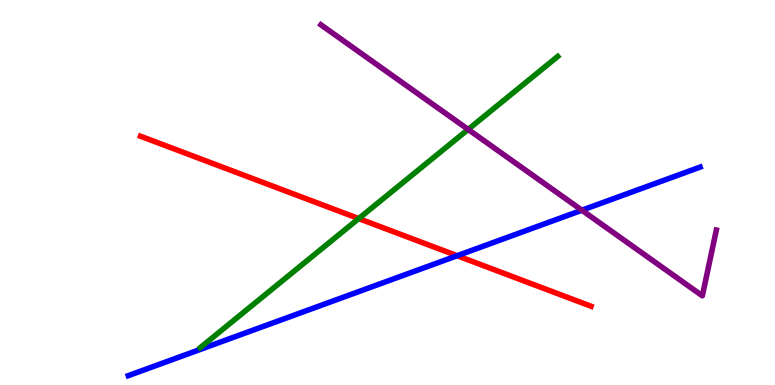[{'lines': ['blue', 'red'], 'intersections': [{'x': 5.9, 'y': 3.36}]}, {'lines': ['green', 'red'], 'intersections': [{'x': 4.63, 'y': 4.32}]}, {'lines': ['purple', 'red'], 'intersections': []}, {'lines': ['blue', 'green'], 'intersections': []}, {'lines': ['blue', 'purple'], 'intersections': [{'x': 7.51, 'y': 4.54}]}, {'lines': ['green', 'purple'], 'intersections': [{'x': 6.04, 'y': 6.64}]}]